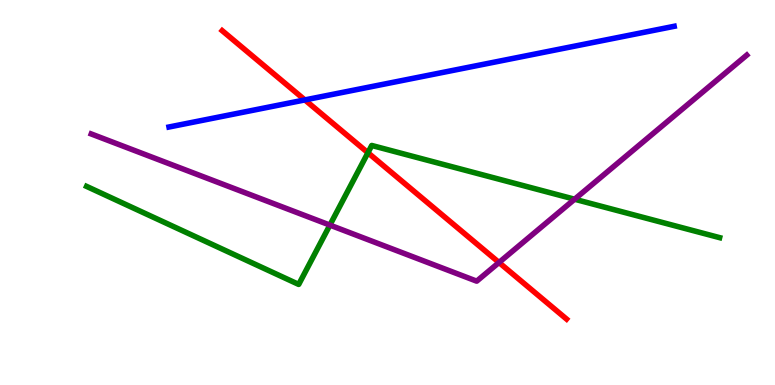[{'lines': ['blue', 'red'], 'intersections': [{'x': 3.93, 'y': 7.4}]}, {'lines': ['green', 'red'], 'intersections': [{'x': 4.75, 'y': 6.03}]}, {'lines': ['purple', 'red'], 'intersections': [{'x': 6.44, 'y': 3.18}]}, {'lines': ['blue', 'green'], 'intersections': []}, {'lines': ['blue', 'purple'], 'intersections': []}, {'lines': ['green', 'purple'], 'intersections': [{'x': 4.26, 'y': 4.15}, {'x': 7.41, 'y': 4.83}]}]